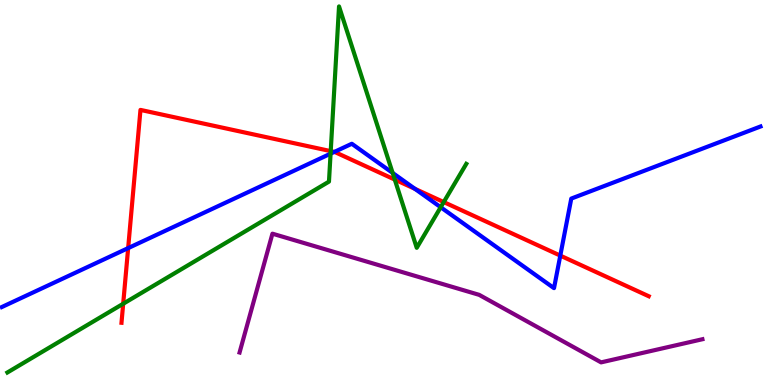[{'lines': ['blue', 'red'], 'intersections': [{'x': 1.65, 'y': 3.56}, {'x': 4.31, 'y': 6.05}, {'x': 5.35, 'y': 5.1}, {'x': 7.23, 'y': 3.36}]}, {'lines': ['green', 'red'], 'intersections': [{'x': 1.59, 'y': 2.11}, {'x': 4.27, 'y': 6.07}, {'x': 5.09, 'y': 5.34}, {'x': 5.73, 'y': 4.75}]}, {'lines': ['purple', 'red'], 'intersections': []}, {'lines': ['blue', 'green'], 'intersections': [{'x': 4.27, 'y': 6.01}, {'x': 5.07, 'y': 5.51}, {'x': 5.69, 'y': 4.62}]}, {'lines': ['blue', 'purple'], 'intersections': []}, {'lines': ['green', 'purple'], 'intersections': []}]